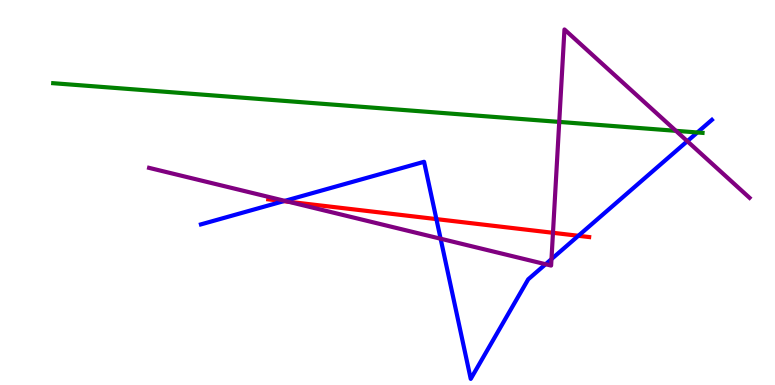[{'lines': ['blue', 'red'], 'intersections': [{'x': 3.66, 'y': 4.78}, {'x': 5.63, 'y': 4.31}, {'x': 7.46, 'y': 3.88}]}, {'lines': ['green', 'red'], 'intersections': []}, {'lines': ['purple', 'red'], 'intersections': [{'x': 3.72, 'y': 4.76}, {'x': 7.14, 'y': 3.95}]}, {'lines': ['blue', 'green'], 'intersections': [{'x': 9.0, 'y': 6.56}]}, {'lines': ['blue', 'purple'], 'intersections': [{'x': 3.68, 'y': 4.78}, {'x': 5.69, 'y': 3.8}, {'x': 7.04, 'y': 3.14}, {'x': 7.12, 'y': 3.27}, {'x': 8.87, 'y': 6.33}]}, {'lines': ['green', 'purple'], 'intersections': [{'x': 7.22, 'y': 6.83}, {'x': 8.72, 'y': 6.6}]}]